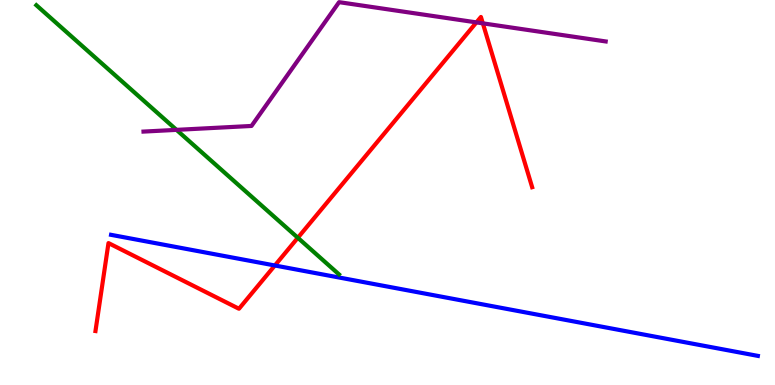[{'lines': ['blue', 'red'], 'intersections': [{'x': 3.55, 'y': 3.1}]}, {'lines': ['green', 'red'], 'intersections': [{'x': 3.84, 'y': 3.82}]}, {'lines': ['purple', 'red'], 'intersections': [{'x': 6.15, 'y': 9.42}, {'x': 6.23, 'y': 9.39}]}, {'lines': ['blue', 'green'], 'intersections': []}, {'lines': ['blue', 'purple'], 'intersections': []}, {'lines': ['green', 'purple'], 'intersections': [{'x': 2.28, 'y': 6.63}]}]